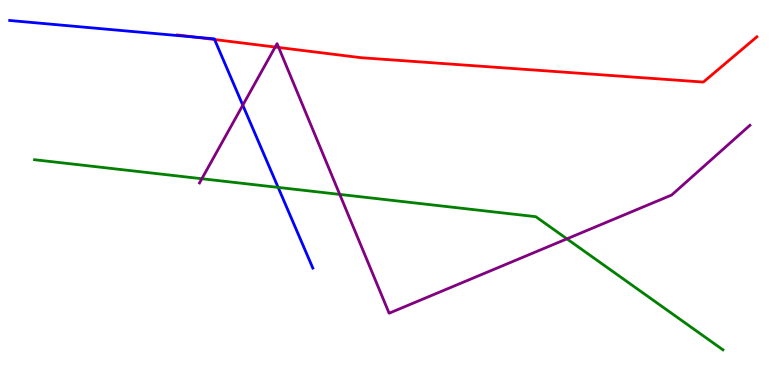[{'lines': ['blue', 'red'], 'intersections': [{'x': 2.52, 'y': 9.04}, {'x': 2.77, 'y': 8.97}]}, {'lines': ['green', 'red'], 'intersections': []}, {'lines': ['purple', 'red'], 'intersections': [{'x': 3.55, 'y': 8.78}, {'x': 3.6, 'y': 8.77}]}, {'lines': ['blue', 'green'], 'intersections': [{'x': 3.59, 'y': 5.13}]}, {'lines': ['blue', 'purple'], 'intersections': [{'x': 3.13, 'y': 7.27}]}, {'lines': ['green', 'purple'], 'intersections': [{'x': 2.6, 'y': 5.36}, {'x': 4.38, 'y': 4.95}, {'x': 7.32, 'y': 3.8}]}]